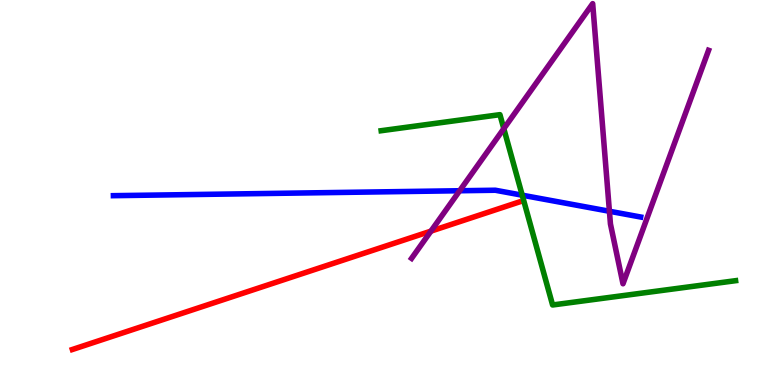[{'lines': ['blue', 'red'], 'intersections': []}, {'lines': ['green', 'red'], 'intersections': []}, {'lines': ['purple', 'red'], 'intersections': [{'x': 5.56, 'y': 4.0}]}, {'lines': ['blue', 'green'], 'intersections': [{'x': 6.74, 'y': 4.93}]}, {'lines': ['blue', 'purple'], 'intersections': [{'x': 5.93, 'y': 5.05}, {'x': 7.86, 'y': 4.51}]}, {'lines': ['green', 'purple'], 'intersections': [{'x': 6.5, 'y': 6.66}]}]